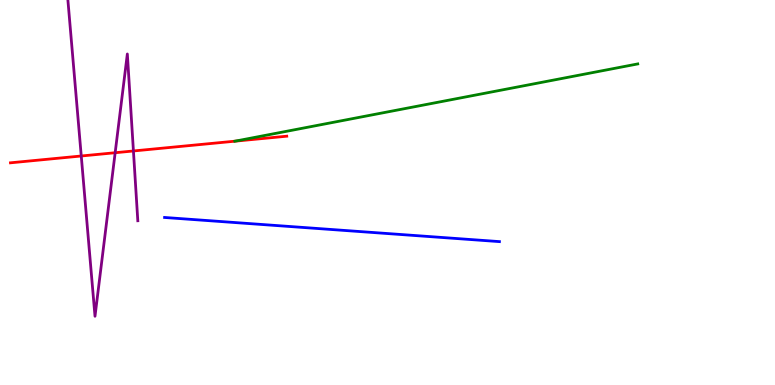[{'lines': ['blue', 'red'], 'intersections': []}, {'lines': ['green', 'red'], 'intersections': [{'x': 3.03, 'y': 6.33}]}, {'lines': ['purple', 'red'], 'intersections': [{'x': 1.05, 'y': 5.95}, {'x': 1.49, 'y': 6.03}, {'x': 1.72, 'y': 6.08}]}, {'lines': ['blue', 'green'], 'intersections': []}, {'lines': ['blue', 'purple'], 'intersections': []}, {'lines': ['green', 'purple'], 'intersections': []}]